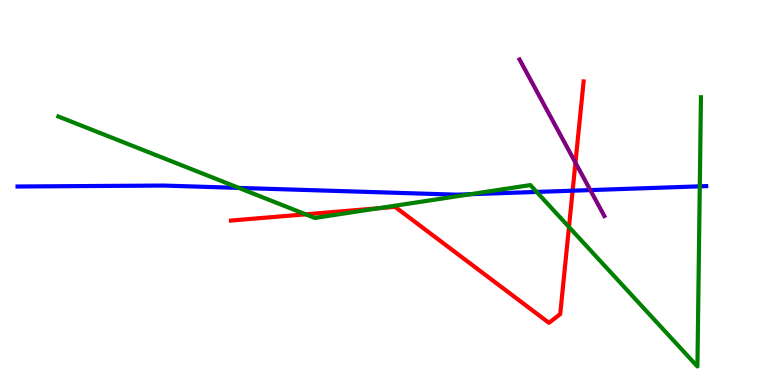[{'lines': ['blue', 'red'], 'intersections': [{'x': 7.39, 'y': 5.05}]}, {'lines': ['green', 'red'], 'intersections': [{'x': 3.94, 'y': 4.43}, {'x': 4.88, 'y': 4.59}, {'x': 7.34, 'y': 4.1}]}, {'lines': ['purple', 'red'], 'intersections': [{'x': 7.43, 'y': 5.77}]}, {'lines': ['blue', 'green'], 'intersections': [{'x': 3.08, 'y': 5.12}, {'x': 6.07, 'y': 4.96}, {'x': 6.92, 'y': 5.01}, {'x': 9.03, 'y': 5.16}]}, {'lines': ['blue', 'purple'], 'intersections': [{'x': 7.62, 'y': 5.06}]}, {'lines': ['green', 'purple'], 'intersections': []}]